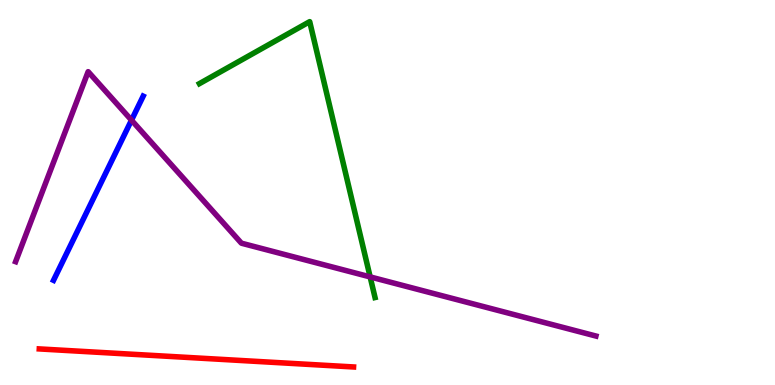[{'lines': ['blue', 'red'], 'intersections': []}, {'lines': ['green', 'red'], 'intersections': []}, {'lines': ['purple', 'red'], 'intersections': []}, {'lines': ['blue', 'green'], 'intersections': []}, {'lines': ['blue', 'purple'], 'intersections': [{'x': 1.7, 'y': 6.88}]}, {'lines': ['green', 'purple'], 'intersections': [{'x': 4.78, 'y': 2.81}]}]